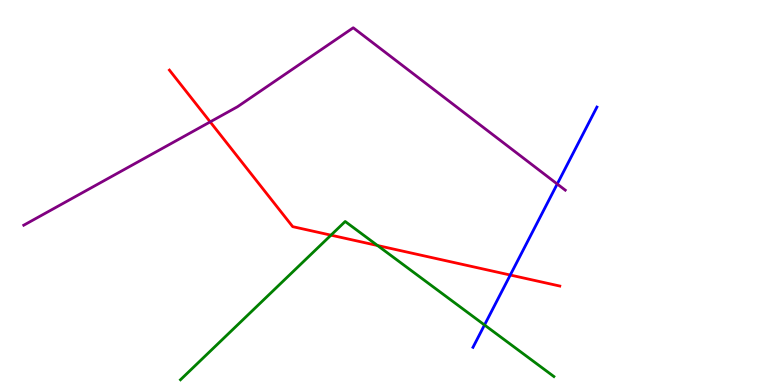[{'lines': ['blue', 'red'], 'intersections': [{'x': 6.58, 'y': 2.86}]}, {'lines': ['green', 'red'], 'intersections': [{'x': 4.27, 'y': 3.89}, {'x': 4.87, 'y': 3.62}]}, {'lines': ['purple', 'red'], 'intersections': [{'x': 2.71, 'y': 6.83}]}, {'lines': ['blue', 'green'], 'intersections': [{'x': 6.25, 'y': 1.56}]}, {'lines': ['blue', 'purple'], 'intersections': [{'x': 7.19, 'y': 5.22}]}, {'lines': ['green', 'purple'], 'intersections': []}]